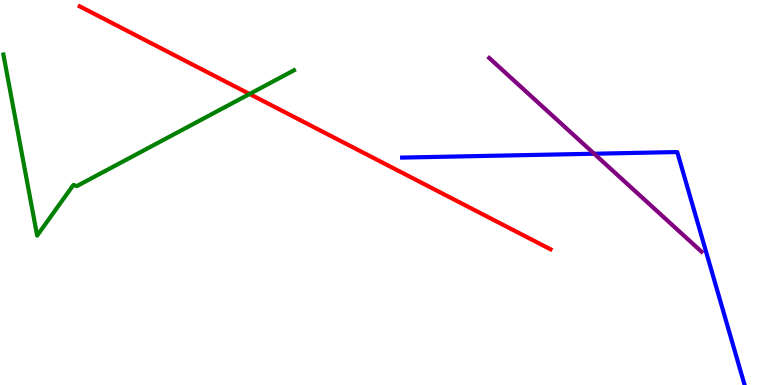[{'lines': ['blue', 'red'], 'intersections': []}, {'lines': ['green', 'red'], 'intersections': [{'x': 3.22, 'y': 7.56}]}, {'lines': ['purple', 'red'], 'intersections': []}, {'lines': ['blue', 'green'], 'intersections': []}, {'lines': ['blue', 'purple'], 'intersections': [{'x': 7.67, 'y': 6.01}]}, {'lines': ['green', 'purple'], 'intersections': []}]